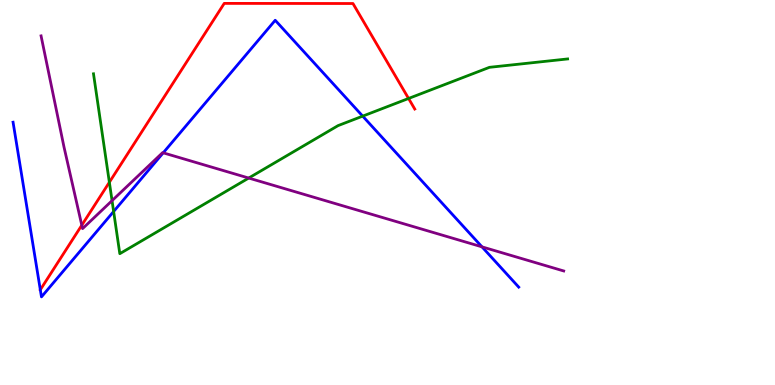[{'lines': ['blue', 'red'], 'intersections': []}, {'lines': ['green', 'red'], 'intersections': [{'x': 1.41, 'y': 5.27}, {'x': 5.27, 'y': 7.44}]}, {'lines': ['purple', 'red'], 'intersections': [{'x': 1.06, 'y': 4.15}]}, {'lines': ['blue', 'green'], 'intersections': [{'x': 1.47, 'y': 4.51}, {'x': 4.68, 'y': 6.98}]}, {'lines': ['blue', 'purple'], 'intersections': [{'x': 2.11, 'y': 6.03}, {'x': 6.22, 'y': 3.59}]}, {'lines': ['green', 'purple'], 'intersections': [{'x': 1.45, 'y': 4.79}, {'x': 3.21, 'y': 5.38}]}]